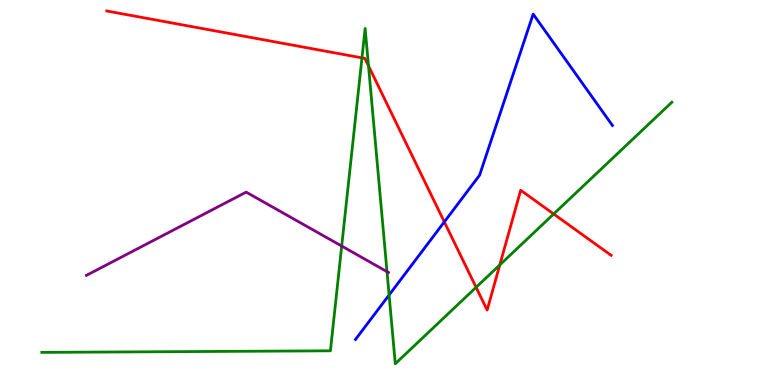[{'lines': ['blue', 'red'], 'intersections': [{'x': 5.73, 'y': 4.24}]}, {'lines': ['green', 'red'], 'intersections': [{'x': 4.67, 'y': 8.5}, {'x': 4.75, 'y': 8.29}, {'x': 6.14, 'y': 2.54}, {'x': 6.45, 'y': 3.12}, {'x': 7.14, 'y': 4.44}]}, {'lines': ['purple', 'red'], 'intersections': []}, {'lines': ['blue', 'green'], 'intersections': [{'x': 5.02, 'y': 2.34}]}, {'lines': ['blue', 'purple'], 'intersections': []}, {'lines': ['green', 'purple'], 'intersections': [{'x': 4.41, 'y': 3.61}, {'x': 4.99, 'y': 2.94}]}]